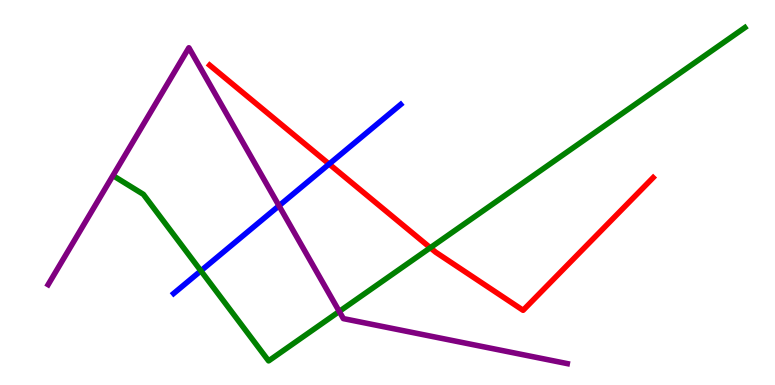[{'lines': ['blue', 'red'], 'intersections': [{'x': 4.25, 'y': 5.74}]}, {'lines': ['green', 'red'], 'intersections': [{'x': 5.55, 'y': 3.57}]}, {'lines': ['purple', 'red'], 'intersections': []}, {'lines': ['blue', 'green'], 'intersections': [{'x': 2.59, 'y': 2.97}]}, {'lines': ['blue', 'purple'], 'intersections': [{'x': 3.6, 'y': 4.66}]}, {'lines': ['green', 'purple'], 'intersections': [{'x': 4.38, 'y': 1.91}]}]